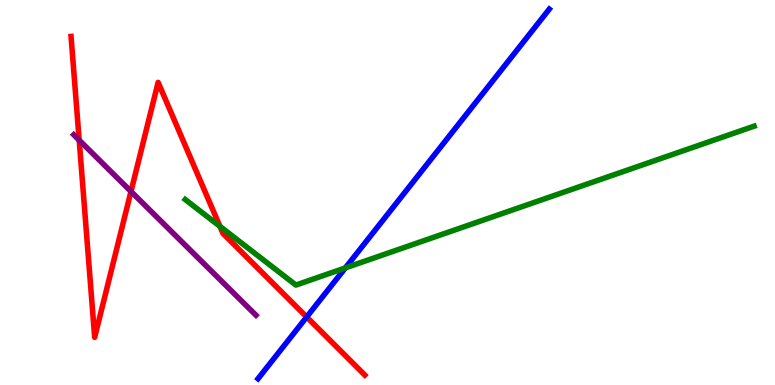[{'lines': ['blue', 'red'], 'intersections': [{'x': 3.96, 'y': 1.77}]}, {'lines': ['green', 'red'], 'intersections': [{'x': 2.84, 'y': 4.12}]}, {'lines': ['purple', 'red'], 'intersections': [{'x': 1.02, 'y': 6.36}, {'x': 1.69, 'y': 5.03}]}, {'lines': ['blue', 'green'], 'intersections': [{'x': 4.46, 'y': 3.04}]}, {'lines': ['blue', 'purple'], 'intersections': []}, {'lines': ['green', 'purple'], 'intersections': []}]